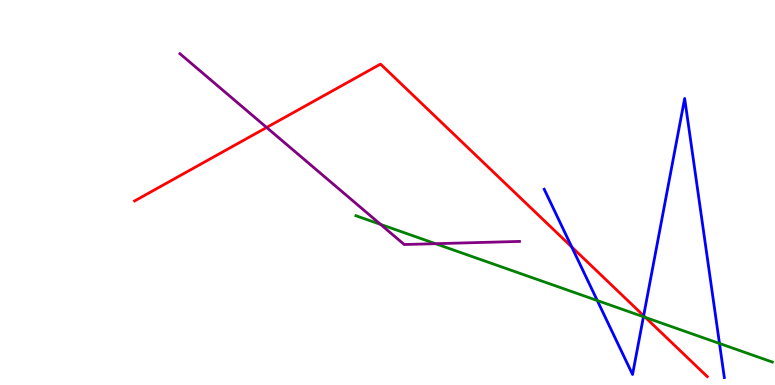[{'lines': ['blue', 'red'], 'intersections': [{'x': 7.38, 'y': 3.58}, {'x': 8.31, 'y': 1.8}]}, {'lines': ['green', 'red'], 'intersections': [{'x': 8.33, 'y': 1.75}]}, {'lines': ['purple', 'red'], 'intersections': [{'x': 3.44, 'y': 6.69}]}, {'lines': ['blue', 'green'], 'intersections': [{'x': 7.71, 'y': 2.19}, {'x': 8.3, 'y': 1.77}, {'x': 9.28, 'y': 1.08}]}, {'lines': ['blue', 'purple'], 'intersections': []}, {'lines': ['green', 'purple'], 'intersections': [{'x': 4.91, 'y': 4.17}, {'x': 5.62, 'y': 3.67}]}]